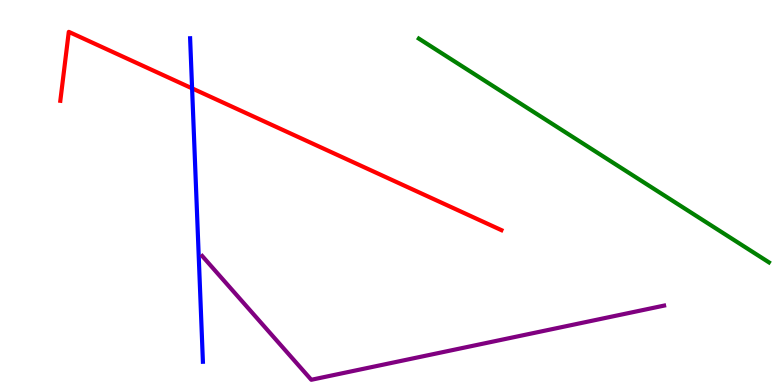[{'lines': ['blue', 'red'], 'intersections': [{'x': 2.48, 'y': 7.7}]}, {'lines': ['green', 'red'], 'intersections': []}, {'lines': ['purple', 'red'], 'intersections': []}, {'lines': ['blue', 'green'], 'intersections': []}, {'lines': ['blue', 'purple'], 'intersections': []}, {'lines': ['green', 'purple'], 'intersections': []}]